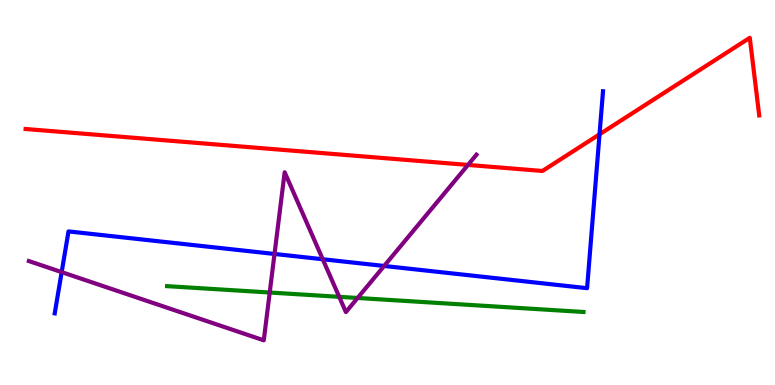[{'lines': ['blue', 'red'], 'intersections': [{'x': 7.74, 'y': 6.51}]}, {'lines': ['green', 'red'], 'intersections': []}, {'lines': ['purple', 'red'], 'intersections': [{'x': 6.04, 'y': 5.72}]}, {'lines': ['blue', 'green'], 'intersections': []}, {'lines': ['blue', 'purple'], 'intersections': [{'x': 0.796, 'y': 2.93}, {'x': 3.54, 'y': 3.4}, {'x': 4.16, 'y': 3.27}, {'x': 4.96, 'y': 3.09}]}, {'lines': ['green', 'purple'], 'intersections': [{'x': 3.48, 'y': 2.4}, {'x': 4.38, 'y': 2.29}, {'x': 4.61, 'y': 2.26}]}]